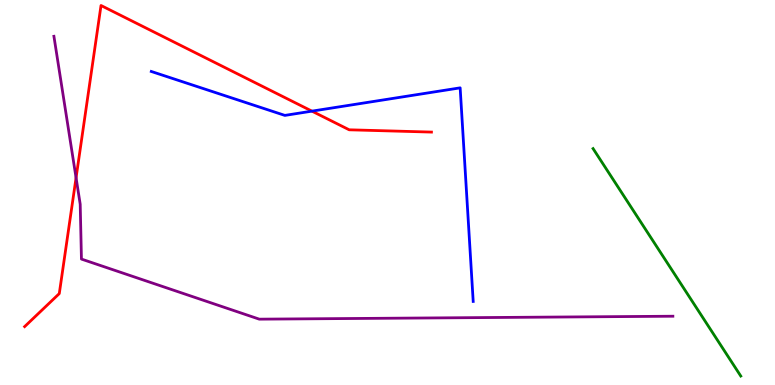[{'lines': ['blue', 'red'], 'intersections': [{'x': 4.03, 'y': 7.11}]}, {'lines': ['green', 'red'], 'intersections': []}, {'lines': ['purple', 'red'], 'intersections': [{'x': 0.981, 'y': 5.38}]}, {'lines': ['blue', 'green'], 'intersections': []}, {'lines': ['blue', 'purple'], 'intersections': []}, {'lines': ['green', 'purple'], 'intersections': []}]